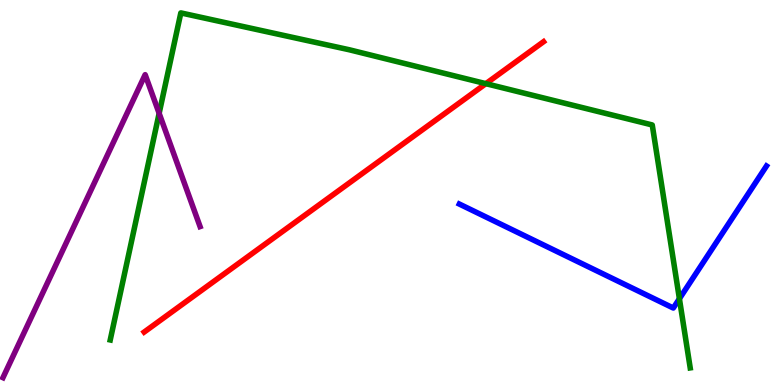[{'lines': ['blue', 'red'], 'intersections': []}, {'lines': ['green', 'red'], 'intersections': [{'x': 6.27, 'y': 7.83}]}, {'lines': ['purple', 'red'], 'intersections': []}, {'lines': ['blue', 'green'], 'intersections': [{'x': 8.77, 'y': 2.24}]}, {'lines': ['blue', 'purple'], 'intersections': []}, {'lines': ['green', 'purple'], 'intersections': [{'x': 2.05, 'y': 7.06}]}]